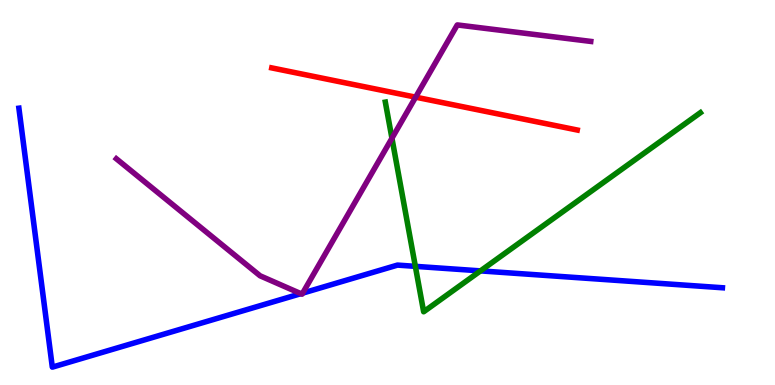[{'lines': ['blue', 'red'], 'intersections': []}, {'lines': ['green', 'red'], 'intersections': []}, {'lines': ['purple', 'red'], 'intersections': [{'x': 5.36, 'y': 7.48}]}, {'lines': ['blue', 'green'], 'intersections': [{'x': 5.36, 'y': 3.08}, {'x': 6.2, 'y': 2.96}]}, {'lines': ['blue', 'purple'], 'intersections': [{'x': 3.88, 'y': 2.37}, {'x': 3.91, 'y': 2.39}]}, {'lines': ['green', 'purple'], 'intersections': [{'x': 5.06, 'y': 6.41}]}]